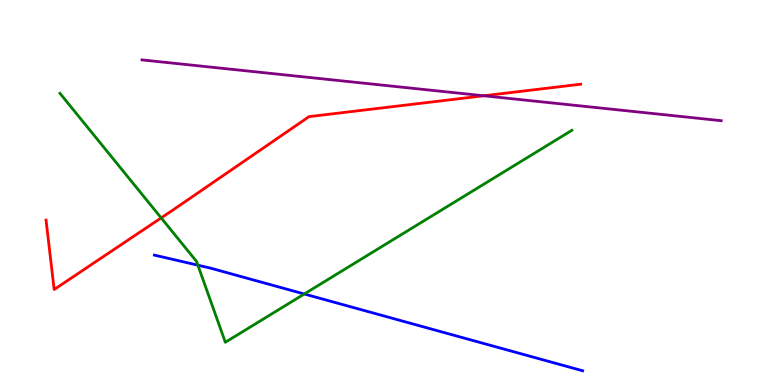[{'lines': ['blue', 'red'], 'intersections': []}, {'lines': ['green', 'red'], 'intersections': [{'x': 2.08, 'y': 4.34}]}, {'lines': ['purple', 'red'], 'intersections': [{'x': 6.24, 'y': 7.51}]}, {'lines': ['blue', 'green'], 'intersections': [{'x': 2.55, 'y': 3.11}, {'x': 3.93, 'y': 2.36}]}, {'lines': ['blue', 'purple'], 'intersections': []}, {'lines': ['green', 'purple'], 'intersections': []}]